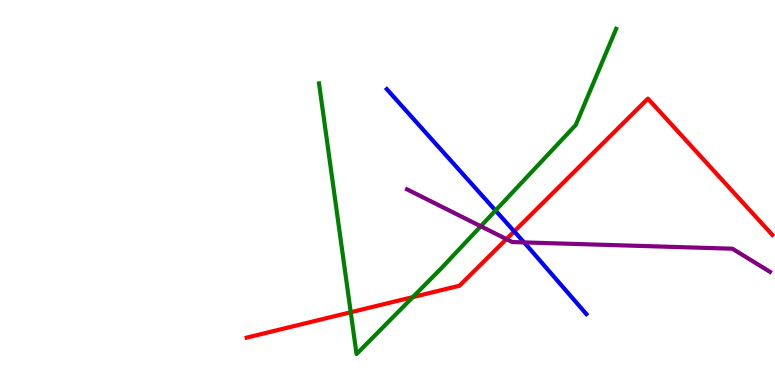[{'lines': ['blue', 'red'], 'intersections': [{'x': 6.64, 'y': 3.99}]}, {'lines': ['green', 'red'], 'intersections': [{'x': 4.53, 'y': 1.89}, {'x': 5.33, 'y': 2.28}]}, {'lines': ['purple', 'red'], 'intersections': [{'x': 6.53, 'y': 3.79}]}, {'lines': ['blue', 'green'], 'intersections': [{'x': 6.39, 'y': 4.53}]}, {'lines': ['blue', 'purple'], 'intersections': [{'x': 6.76, 'y': 3.7}]}, {'lines': ['green', 'purple'], 'intersections': [{'x': 6.2, 'y': 4.12}]}]